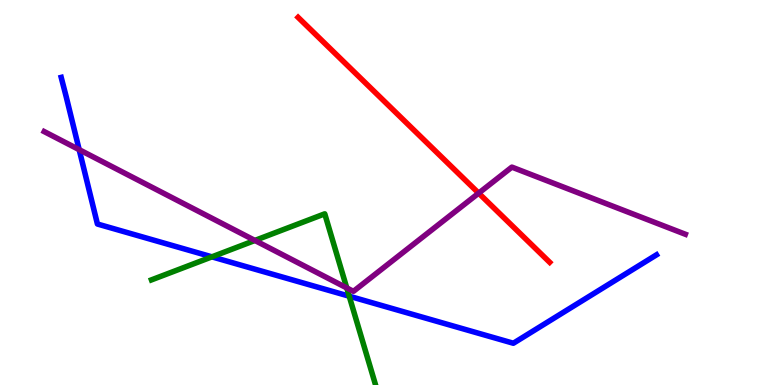[{'lines': ['blue', 'red'], 'intersections': []}, {'lines': ['green', 'red'], 'intersections': []}, {'lines': ['purple', 'red'], 'intersections': [{'x': 6.18, 'y': 4.98}]}, {'lines': ['blue', 'green'], 'intersections': [{'x': 2.73, 'y': 3.33}, {'x': 4.51, 'y': 2.31}]}, {'lines': ['blue', 'purple'], 'intersections': [{'x': 1.02, 'y': 6.11}]}, {'lines': ['green', 'purple'], 'intersections': [{'x': 3.29, 'y': 3.75}, {'x': 4.47, 'y': 2.52}]}]